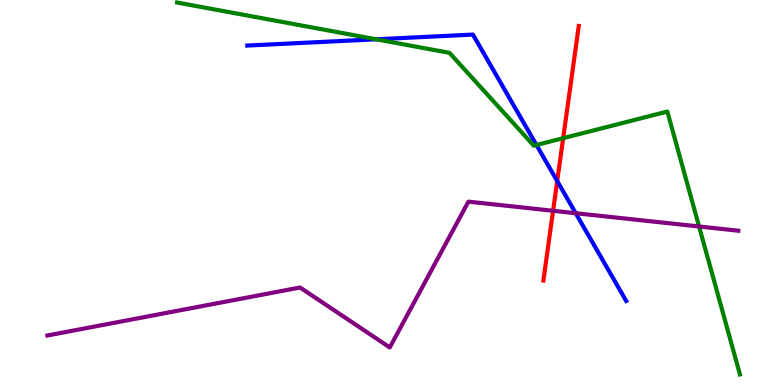[{'lines': ['blue', 'red'], 'intersections': [{'x': 7.19, 'y': 5.3}]}, {'lines': ['green', 'red'], 'intersections': [{'x': 7.27, 'y': 6.41}]}, {'lines': ['purple', 'red'], 'intersections': [{'x': 7.14, 'y': 4.53}]}, {'lines': ['blue', 'green'], 'intersections': [{'x': 4.85, 'y': 8.98}, {'x': 6.92, 'y': 6.23}]}, {'lines': ['blue', 'purple'], 'intersections': [{'x': 7.43, 'y': 4.46}]}, {'lines': ['green', 'purple'], 'intersections': [{'x': 9.02, 'y': 4.12}]}]